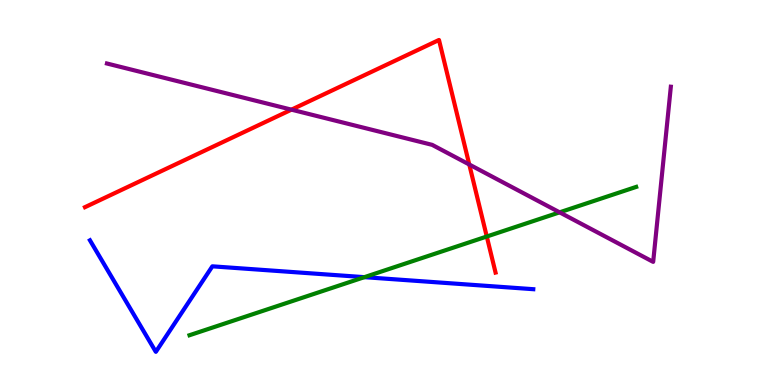[{'lines': ['blue', 'red'], 'intersections': []}, {'lines': ['green', 'red'], 'intersections': [{'x': 6.28, 'y': 3.86}]}, {'lines': ['purple', 'red'], 'intersections': [{'x': 3.76, 'y': 7.15}, {'x': 6.06, 'y': 5.73}]}, {'lines': ['blue', 'green'], 'intersections': [{'x': 4.7, 'y': 2.8}]}, {'lines': ['blue', 'purple'], 'intersections': []}, {'lines': ['green', 'purple'], 'intersections': [{'x': 7.22, 'y': 4.48}]}]